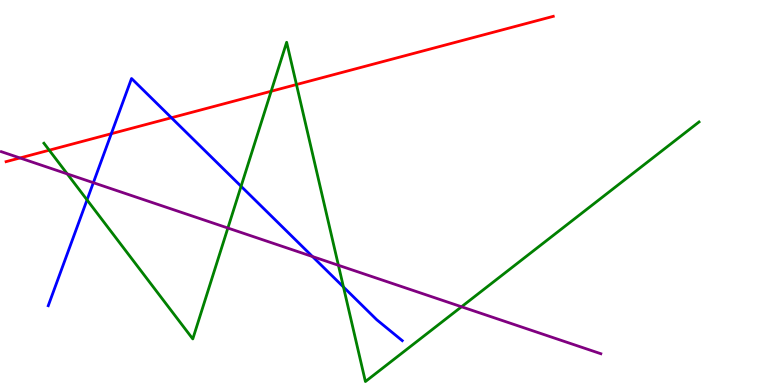[{'lines': ['blue', 'red'], 'intersections': [{'x': 1.44, 'y': 6.53}, {'x': 2.21, 'y': 6.94}]}, {'lines': ['green', 'red'], 'intersections': [{'x': 0.635, 'y': 6.1}, {'x': 3.5, 'y': 7.63}, {'x': 3.83, 'y': 7.8}]}, {'lines': ['purple', 'red'], 'intersections': [{'x': 0.258, 'y': 5.9}]}, {'lines': ['blue', 'green'], 'intersections': [{'x': 1.12, 'y': 4.81}, {'x': 3.11, 'y': 5.16}, {'x': 4.43, 'y': 2.55}]}, {'lines': ['blue', 'purple'], 'intersections': [{'x': 1.2, 'y': 5.25}, {'x': 4.03, 'y': 3.34}]}, {'lines': ['green', 'purple'], 'intersections': [{'x': 0.868, 'y': 5.48}, {'x': 2.94, 'y': 4.08}, {'x': 4.37, 'y': 3.11}, {'x': 5.95, 'y': 2.03}]}]